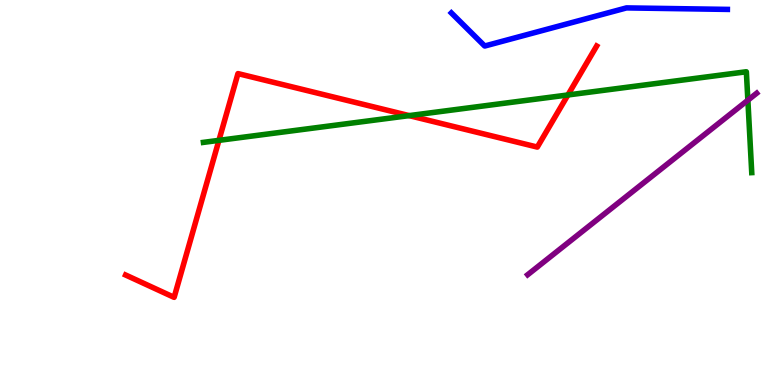[{'lines': ['blue', 'red'], 'intersections': []}, {'lines': ['green', 'red'], 'intersections': [{'x': 2.82, 'y': 6.35}, {'x': 5.28, 'y': 7.0}, {'x': 7.33, 'y': 7.53}]}, {'lines': ['purple', 'red'], 'intersections': []}, {'lines': ['blue', 'green'], 'intersections': []}, {'lines': ['blue', 'purple'], 'intersections': []}, {'lines': ['green', 'purple'], 'intersections': [{'x': 9.65, 'y': 7.4}]}]